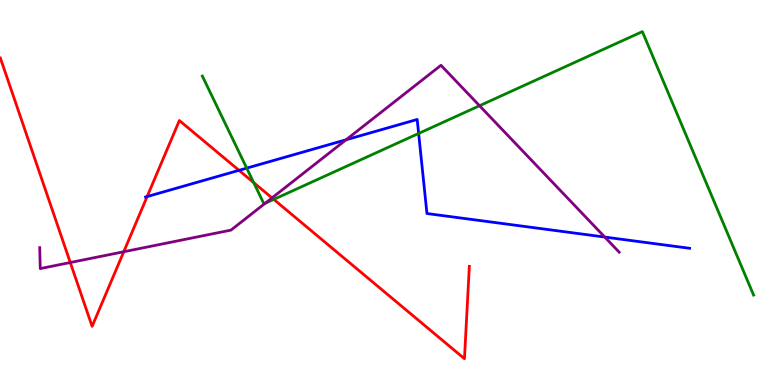[{'lines': ['blue', 'red'], 'intersections': [{'x': 1.9, 'y': 4.89}, {'x': 3.08, 'y': 5.58}]}, {'lines': ['green', 'red'], 'intersections': [{'x': 3.27, 'y': 5.26}, {'x': 3.53, 'y': 4.82}]}, {'lines': ['purple', 'red'], 'intersections': [{'x': 0.907, 'y': 3.18}, {'x': 1.6, 'y': 3.46}, {'x': 3.51, 'y': 4.86}]}, {'lines': ['blue', 'green'], 'intersections': [{'x': 3.18, 'y': 5.63}, {'x': 5.4, 'y': 6.53}]}, {'lines': ['blue', 'purple'], 'intersections': [{'x': 4.47, 'y': 6.37}, {'x': 7.8, 'y': 3.84}]}, {'lines': ['green', 'purple'], 'intersections': [{'x': 3.42, 'y': 4.72}, {'x': 6.19, 'y': 7.25}]}]